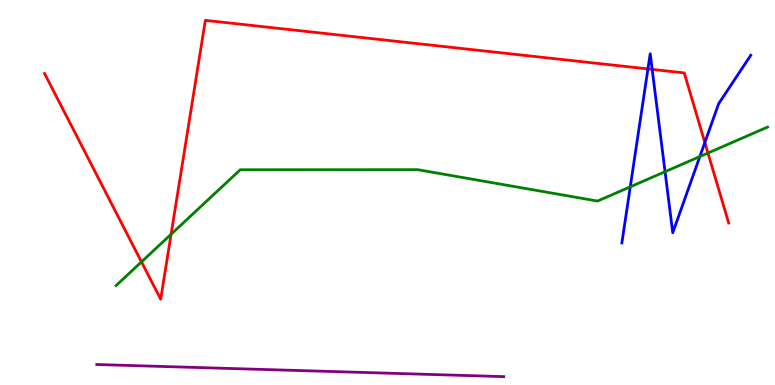[{'lines': ['blue', 'red'], 'intersections': [{'x': 8.36, 'y': 8.21}, {'x': 8.42, 'y': 8.2}, {'x': 9.09, 'y': 6.3}]}, {'lines': ['green', 'red'], 'intersections': [{'x': 1.83, 'y': 3.2}, {'x': 2.21, 'y': 3.92}, {'x': 9.14, 'y': 6.03}]}, {'lines': ['purple', 'red'], 'intersections': []}, {'lines': ['blue', 'green'], 'intersections': [{'x': 8.13, 'y': 5.15}, {'x': 8.58, 'y': 5.54}, {'x': 9.03, 'y': 5.93}]}, {'lines': ['blue', 'purple'], 'intersections': []}, {'lines': ['green', 'purple'], 'intersections': []}]